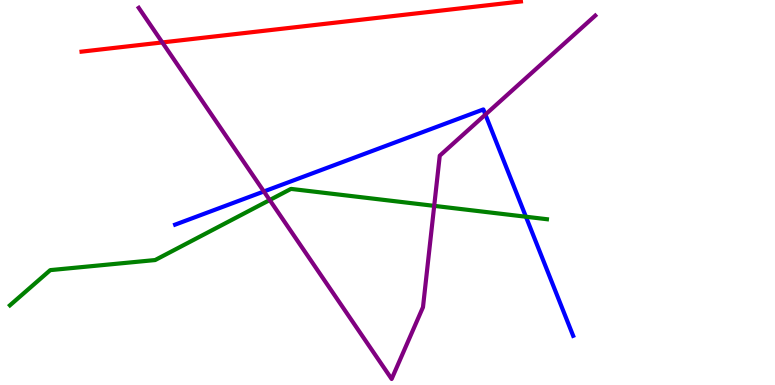[{'lines': ['blue', 'red'], 'intersections': []}, {'lines': ['green', 'red'], 'intersections': []}, {'lines': ['purple', 'red'], 'intersections': [{'x': 2.09, 'y': 8.9}]}, {'lines': ['blue', 'green'], 'intersections': [{'x': 6.79, 'y': 4.37}]}, {'lines': ['blue', 'purple'], 'intersections': [{'x': 3.4, 'y': 5.03}, {'x': 6.26, 'y': 7.02}]}, {'lines': ['green', 'purple'], 'intersections': [{'x': 3.48, 'y': 4.8}, {'x': 5.6, 'y': 4.65}]}]